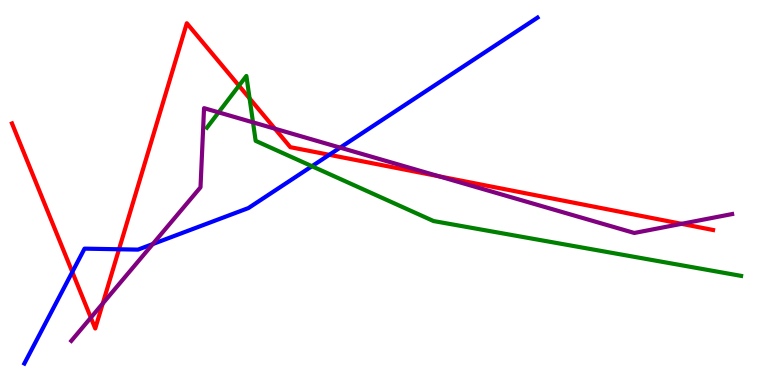[{'lines': ['blue', 'red'], 'intersections': [{'x': 0.933, 'y': 2.94}, {'x': 1.54, 'y': 3.53}, {'x': 4.25, 'y': 5.98}]}, {'lines': ['green', 'red'], 'intersections': [{'x': 3.08, 'y': 7.77}, {'x': 3.22, 'y': 7.44}]}, {'lines': ['purple', 'red'], 'intersections': [{'x': 1.17, 'y': 1.75}, {'x': 1.33, 'y': 2.12}, {'x': 3.55, 'y': 6.66}, {'x': 5.66, 'y': 5.42}, {'x': 8.79, 'y': 4.19}]}, {'lines': ['blue', 'green'], 'intersections': [{'x': 4.02, 'y': 5.68}]}, {'lines': ['blue', 'purple'], 'intersections': [{'x': 1.97, 'y': 3.66}, {'x': 4.39, 'y': 6.17}]}, {'lines': ['green', 'purple'], 'intersections': [{'x': 2.82, 'y': 7.08}, {'x': 3.26, 'y': 6.82}]}]